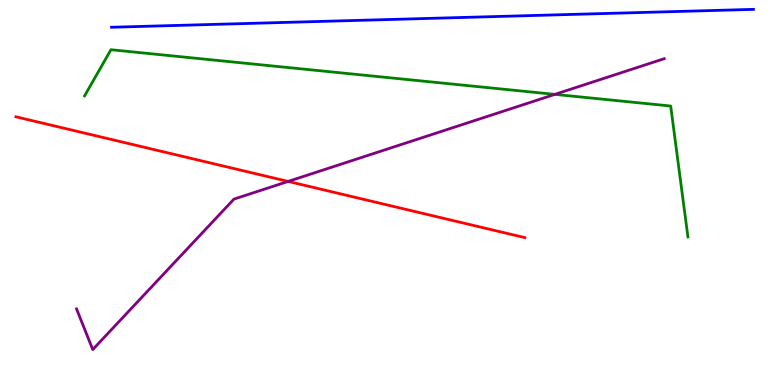[{'lines': ['blue', 'red'], 'intersections': []}, {'lines': ['green', 'red'], 'intersections': []}, {'lines': ['purple', 'red'], 'intersections': [{'x': 3.72, 'y': 5.29}]}, {'lines': ['blue', 'green'], 'intersections': []}, {'lines': ['blue', 'purple'], 'intersections': []}, {'lines': ['green', 'purple'], 'intersections': [{'x': 7.16, 'y': 7.55}]}]